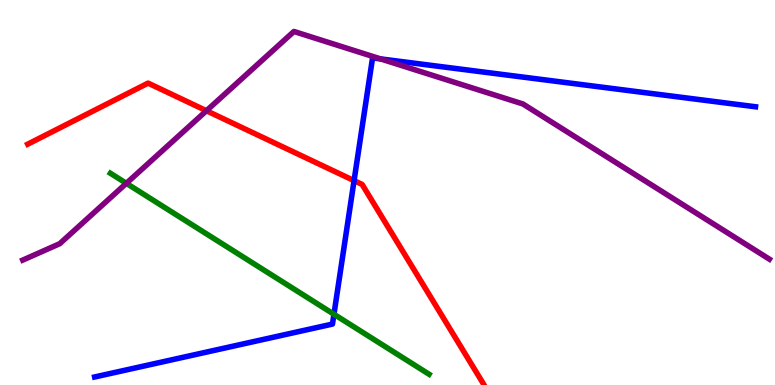[{'lines': ['blue', 'red'], 'intersections': [{'x': 4.57, 'y': 5.31}]}, {'lines': ['green', 'red'], 'intersections': []}, {'lines': ['purple', 'red'], 'intersections': [{'x': 2.66, 'y': 7.12}]}, {'lines': ['blue', 'green'], 'intersections': [{'x': 4.31, 'y': 1.84}]}, {'lines': ['blue', 'purple'], 'intersections': [{'x': 4.91, 'y': 8.47}]}, {'lines': ['green', 'purple'], 'intersections': [{'x': 1.63, 'y': 5.24}]}]